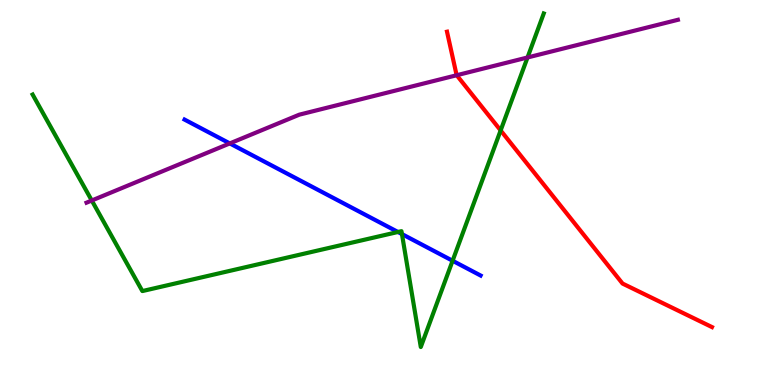[{'lines': ['blue', 'red'], 'intersections': []}, {'lines': ['green', 'red'], 'intersections': [{'x': 6.46, 'y': 6.61}]}, {'lines': ['purple', 'red'], 'intersections': [{'x': 5.89, 'y': 8.05}]}, {'lines': ['blue', 'green'], 'intersections': [{'x': 5.13, 'y': 3.97}, {'x': 5.19, 'y': 3.92}, {'x': 5.84, 'y': 3.23}]}, {'lines': ['blue', 'purple'], 'intersections': [{'x': 2.97, 'y': 6.27}]}, {'lines': ['green', 'purple'], 'intersections': [{'x': 1.18, 'y': 4.79}, {'x': 6.81, 'y': 8.51}]}]